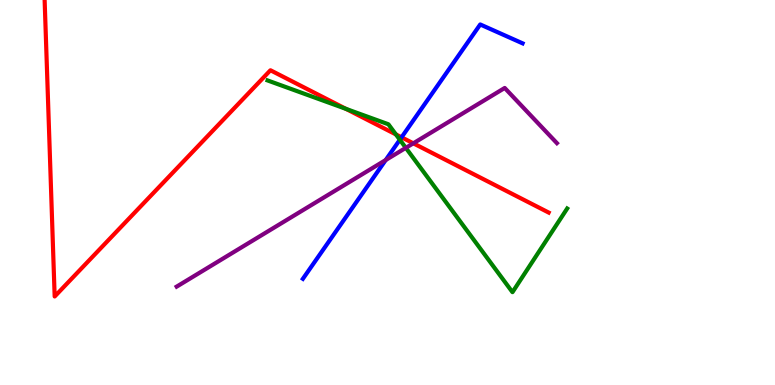[{'lines': ['blue', 'red'], 'intersections': [{'x': 5.18, 'y': 6.43}]}, {'lines': ['green', 'red'], 'intersections': [{'x': 4.46, 'y': 7.17}, {'x': 5.11, 'y': 6.51}]}, {'lines': ['purple', 'red'], 'intersections': [{'x': 5.33, 'y': 6.28}]}, {'lines': ['blue', 'green'], 'intersections': [{'x': 5.16, 'y': 6.37}]}, {'lines': ['blue', 'purple'], 'intersections': [{'x': 4.98, 'y': 5.84}]}, {'lines': ['green', 'purple'], 'intersections': [{'x': 5.24, 'y': 6.16}]}]